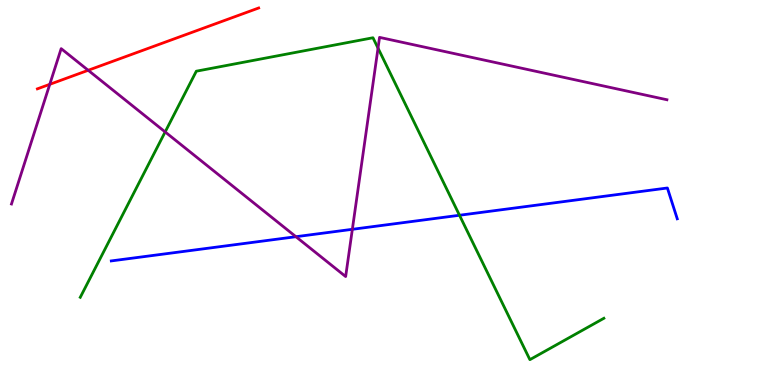[{'lines': ['blue', 'red'], 'intersections': []}, {'lines': ['green', 'red'], 'intersections': []}, {'lines': ['purple', 'red'], 'intersections': [{'x': 0.642, 'y': 7.81}, {'x': 1.14, 'y': 8.17}]}, {'lines': ['blue', 'green'], 'intersections': [{'x': 5.93, 'y': 4.41}]}, {'lines': ['blue', 'purple'], 'intersections': [{'x': 3.82, 'y': 3.85}, {'x': 4.55, 'y': 4.04}]}, {'lines': ['green', 'purple'], 'intersections': [{'x': 2.13, 'y': 6.57}, {'x': 4.88, 'y': 8.75}]}]